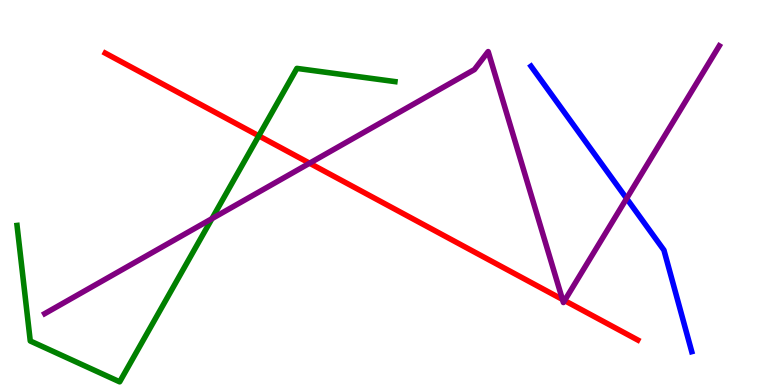[{'lines': ['blue', 'red'], 'intersections': []}, {'lines': ['green', 'red'], 'intersections': [{'x': 3.34, 'y': 6.47}]}, {'lines': ['purple', 'red'], 'intersections': [{'x': 3.99, 'y': 5.76}, {'x': 7.26, 'y': 2.22}, {'x': 7.29, 'y': 2.19}]}, {'lines': ['blue', 'green'], 'intersections': []}, {'lines': ['blue', 'purple'], 'intersections': [{'x': 8.09, 'y': 4.84}]}, {'lines': ['green', 'purple'], 'intersections': [{'x': 2.73, 'y': 4.32}]}]